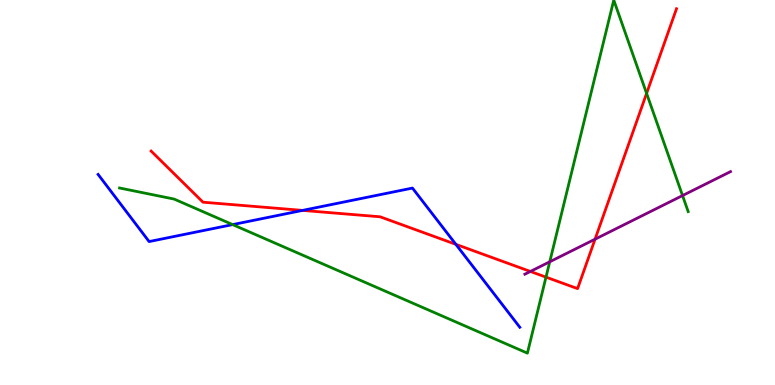[{'lines': ['blue', 'red'], 'intersections': [{'x': 3.9, 'y': 4.54}, {'x': 5.88, 'y': 3.65}]}, {'lines': ['green', 'red'], 'intersections': [{'x': 7.05, 'y': 2.8}, {'x': 8.34, 'y': 7.57}]}, {'lines': ['purple', 'red'], 'intersections': [{'x': 6.84, 'y': 2.95}, {'x': 7.68, 'y': 3.79}]}, {'lines': ['blue', 'green'], 'intersections': [{'x': 3.0, 'y': 4.17}]}, {'lines': ['blue', 'purple'], 'intersections': []}, {'lines': ['green', 'purple'], 'intersections': [{'x': 7.09, 'y': 3.2}, {'x': 8.81, 'y': 4.92}]}]